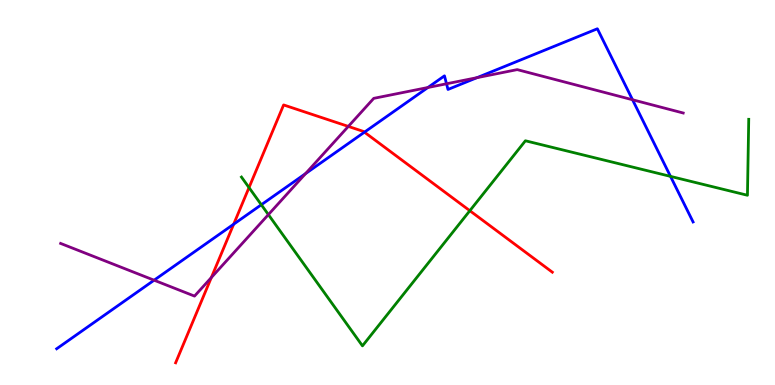[{'lines': ['blue', 'red'], 'intersections': [{'x': 3.02, 'y': 4.18}, {'x': 4.7, 'y': 6.57}]}, {'lines': ['green', 'red'], 'intersections': [{'x': 3.21, 'y': 5.13}, {'x': 6.06, 'y': 4.53}]}, {'lines': ['purple', 'red'], 'intersections': [{'x': 2.73, 'y': 2.79}, {'x': 4.49, 'y': 6.72}]}, {'lines': ['blue', 'green'], 'intersections': [{'x': 3.37, 'y': 4.68}, {'x': 8.65, 'y': 5.42}]}, {'lines': ['blue', 'purple'], 'intersections': [{'x': 1.99, 'y': 2.72}, {'x': 3.94, 'y': 5.49}, {'x': 5.52, 'y': 7.73}, {'x': 5.76, 'y': 7.82}, {'x': 6.15, 'y': 7.98}, {'x': 8.16, 'y': 7.41}]}, {'lines': ['green', 'purple'], 'intersections': [{'x': 3.46, 'y': 4.43}]}]